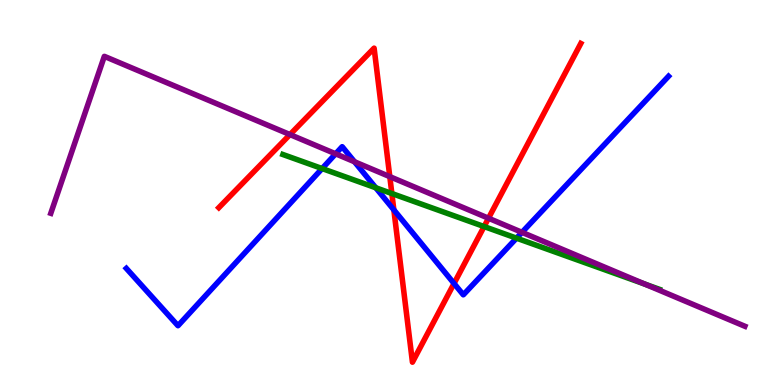[{'lines': ['blue', 'red'], 'intersections': [{'x': 5.08, 'y': 4.55}, {'x': 5.86, 'y': 2.64}]}, {'lines': ['green', 'red'], 'intersections': [{'x': 5.06, 'y': 4.97}, {'x': 6.25, 'y': 4.12}]}, {'lines': ['purple', 'red'], 'intersections': [{'x': 3.74, 'y': 6.5}, {'x': 5.03, 'y': 5.41}, {'x': 6.3, 'y': 4.33}]}, {'lines': ['blue', 'green'], 'intersections': [{'x': 4.16, 'y': 5.62}, {'x': 4.85, 'y': 5.12}, {'x': 6.66, 'y': 3.81}]}, {'lines': ['blue', 'purple'], 'intersections': [{'x': 4.33, 'y': 6.0}, {'x': 4.57, 'y': 5.8}, {'x': 6.74, 'y': 3.97}]}, {'lines': ['green', 'purple'], 'intersections': [{'x': 8.32, 'y': 2.62}]}]